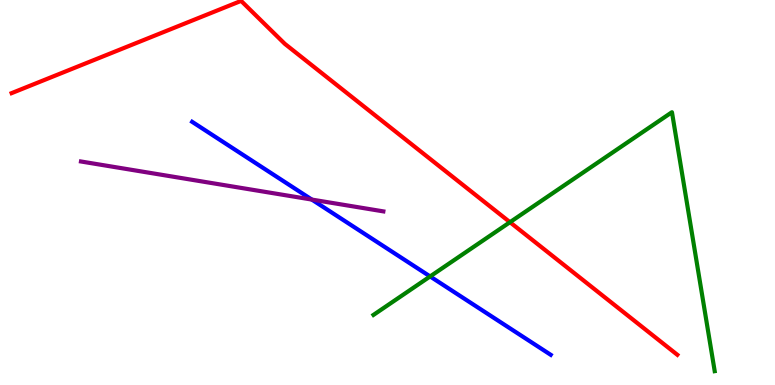[{'lines': ['blue', 'red'], 'intersections': []}, {'lines': ['green', 'red'], 'intersections': [{'x': 6.58, 'y': 4.23}]}, {'lines': ['purple', 'red'], 'intersections': []}, {'lines': ['blue', 'green'], 'intersections': [{'x': 5.55, 'y': 2.82}]}, {'lines': ['blue', 'purple'], 'intersections': [{'x': 4.02, 'y': 4.82}]}, {'lines': ['green', 'purple'], 'intersections': []}]